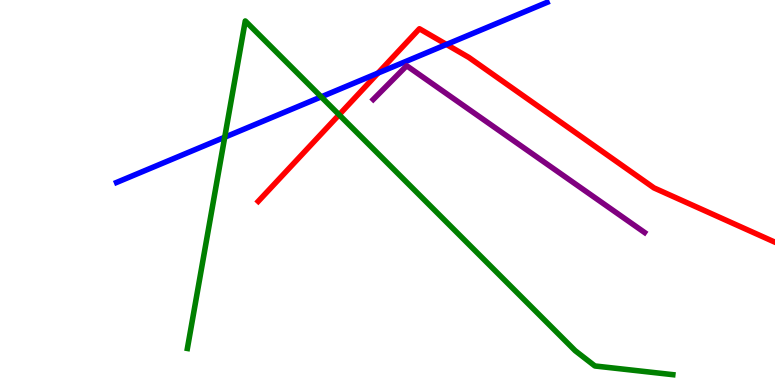[{'lines': ['blue', 'red'], 'intersections': [{'x': 4.88, 'y': 8.1}, {'x': 5.76, 'y': 8.85}]}, {'lines': ['green', 'red'], 'intersections': [{'x': 4.38, 'y': 7.02}]}, {'lines': ['purple', 'red'], 'intersections': []}, {'lines': ['blue', 'green'], 'intersections': [{'x': 2.9, 'y': 6.44}, {'x': 4.14, 'y': 7.48}]}, {'lines': ['blue', 'purple'], 'intersections': []}, {'lines': ['green', 'purple'], 'intersections': []}]